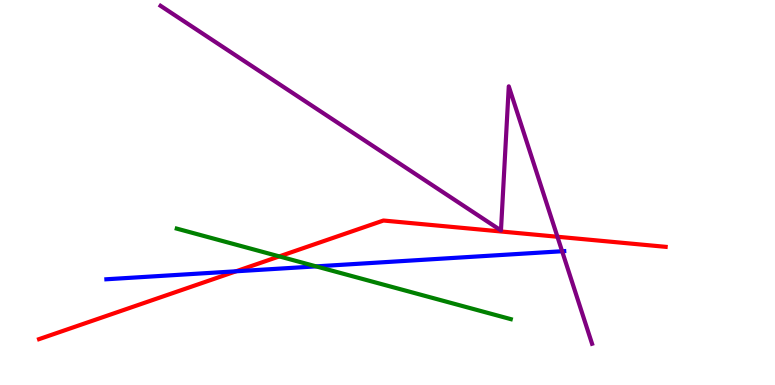[{'lines': ['blue', 'red'], 'intersections': [{'x': 3.05, 'y': 2.95}]}, {'lines': ['green', 'red'], 'intersections': [{'x': 3.6, 'y': 3.34}]}, {'lines': ['purple', 'red'], 'intersections': [{'x': 7.19, 'y': 3.85}]}, {'lines': ['blue', 'green'], 'intersections': [{'x': 4.08, 'y': 3.08}]}, {'lines': ['blue', 'purple'], 'intersections': [{'x': 7.25, 'y': 3.47}]}, {'lines': ['green', 'purple'], 'intersections': []}]